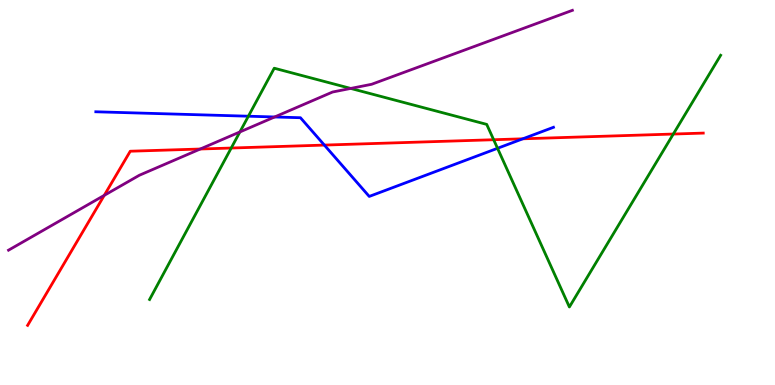[{'lines': ['blue', 'red'], 'intersections': [{'x': 4.19, 'y': 6.23}, {'x': 6.75, 'y': 6.39}]}, {'lines': ['green', 'red'], 'intersections': [{'x': 2.98, 'y': 6.16}, {'x': 6.37, 'y': 6.37}, {'x': 8.69, 'y': 6.52}]}, {'lines': ['purple', 'red'], 'intersections': [{'x': 1.35, 'y': 4.93}, {'x': 2.58, 'y': 6.13}]}, {'lines': ['blue', 'green'], 'intersections': [{'x': 3.2, 'y': 6.98}, {'x': 6.42, 'y': 6.15}]}, {'lines': ['blue', 'purple'], 'intersections': [{'x': 3.54, 'y': 6.96}]}, {'lines': ['green', 'purple'], 'intersections': [{'x': 3.1, 'y': 6.57}, {'x': 4.53, 'y': 7.7}]}]